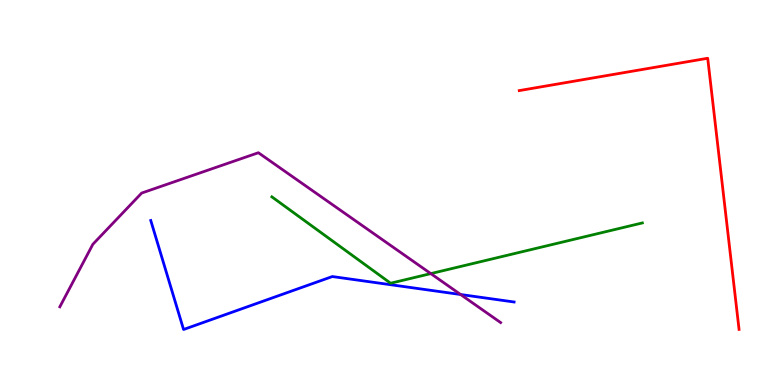[{'lines': ['blue', 'red'], 'intersections': []}, {'lines': ['green', 'red'], 'intersections': []}, {'lines': ['purple', 'red'], 'intersections': []}, {'lines': ['blue', 'green'], 'intersections': []}, {'lines': ['blue', 'purple'], 'intersections': [{'x': 5.94, 'y': 2.35}]}, {'lines': ['green', 'purple'], 'intersections': [{'x': 5.56, 'y': 2.89}]}]